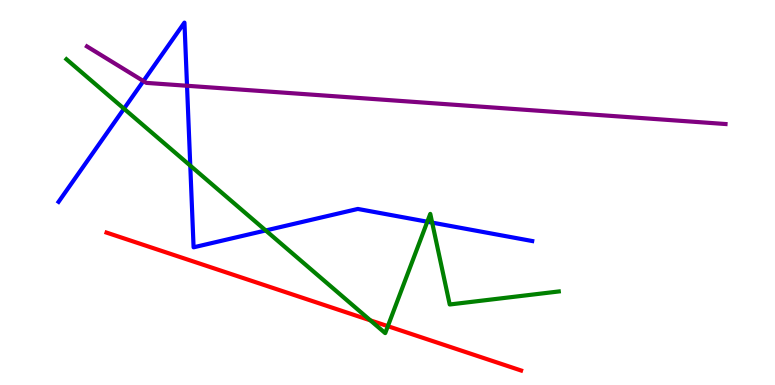[{'lines': ['blue', 'red'], 'intersections': []}, {'lines': ['green', 'red'], 'intersections': [{'x': 4.78, 'y': 1.68}, {'x': 5.0, 'y': 1.53}]}, {'lines': ['purple', 'red'], 'intersections': []}, {'lines': ['blue', 'green'], 'intersections': [{'x': 1.6, 'y': 7.18}, {'x': 2.46, 'y': 5.7}, {'x': 3.43, 'y': 4.01}, {'x': 5.51, 'y': 4.24}, {'x': 5.58, 'y': 4.22}]}, {'lines': ['blue', 'purple'], 'intersections': [{'x': 1.85, 'y': 7.89}, {'x': 2.41, 'y': 7.77}]}, {'lines': ['green', 'purple'], 'intersections': []}]